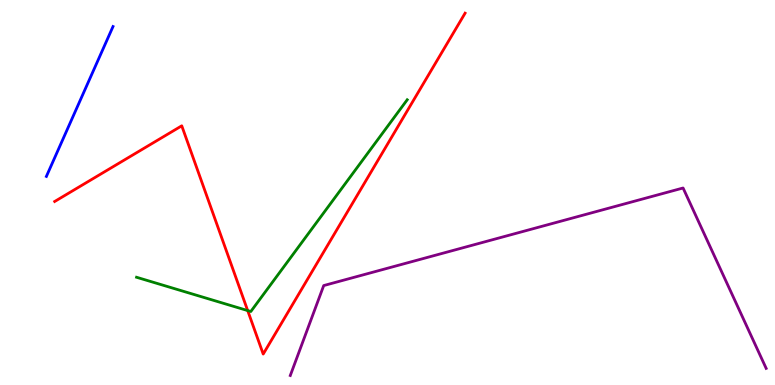[{'lines': ['blue', 'red'], 'intersections': []}, {'lines': ['green', 'red'], 'intersections': [{'x': 3.2, 'y': 1.93}]}, {'lines': ['purple', 'red'], 'intersections': []}, {'lines': ['blue', 'green'], 'intersections': []}, {'lines': ['blue', 'purple'], 'intersections': []}, {'lines': ['green', 'purple'], 'intersections': []}]